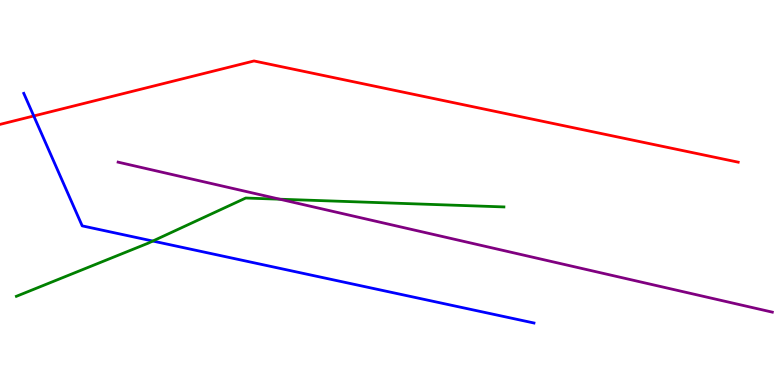[{'lines': ['blue', 'red'], 'intersections': [{'x': 0.435, 'y': 6.99}]}, {'lines': ['green', 'red'], 'intersections': []}, {'lines': ['purple', 'red'], 'intersections': []}, {'lines': ['blue', 'green'], 'intersections': [{'x': 1.97, 'y': 3.74}]}, {'lines': ['blue', 'purple'], 'intersections': []}, {'lines': ['green', 'purple'], 'intersections': [{'x': 3.61, 'y': 4.83}]}]